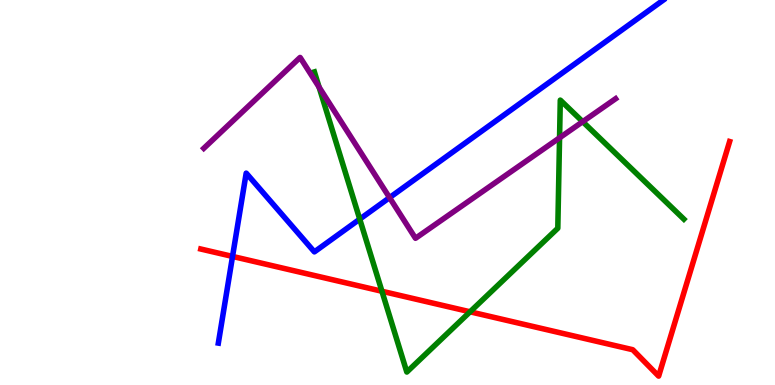[{'lines': ['blue', 'red'], 'intersections': [{'x': 3.0, 'y': 3.34}]}, {'lines': ['green', 'red'], 'intersections': [{'x': 4.93, 'y': 2.43}, {'x': 6.07, 'y': 1.9}]}, {'lines': ['purple', 'red'], 'intersections': []}, {'lines': ['blue', 'green'], 'intersections': [{'x': 4.64, 'y': 4.31}]}, {'lines': ['blue', 'purple'], 'intersections': [{'x': 5.03, 'y': 4.87}]}, {'lines': ['green', 'purple'], 'intersections': [{'x': 4.12, 'y': 7.74}, {'x': 7.22, 'y': 6.42}, {'x': 7.52, 'y': 6.84}]}]